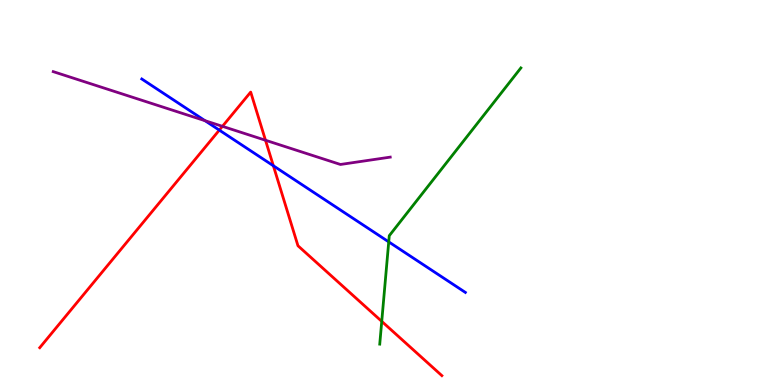[{'lines': ['blue', 'red'], 'intersections': [{'x': 2.83, 'y': 6.62}, {'x': 3.53, 'y': 5.69}]}, {'lines': ['green', 'red'], 'intersections': [{'x': 4.93, 'y': 1.65}]}, {'lines': ['purple', 'red'], 'intersections': [{'x': 2.87, 'y': 6.72}, {'x': 3.43, 'y': 6.36}]}, {'lines': ['blue', 'green'], 'intersections': [{'x': 5.02, 'y': 3.72}]}, {'lines': ['blue', 'purple'], 'intersections': [{'x': 2.65, 'y': 6.86}]}, {'lines': ['green', 'purple'], 'intersections': []}]